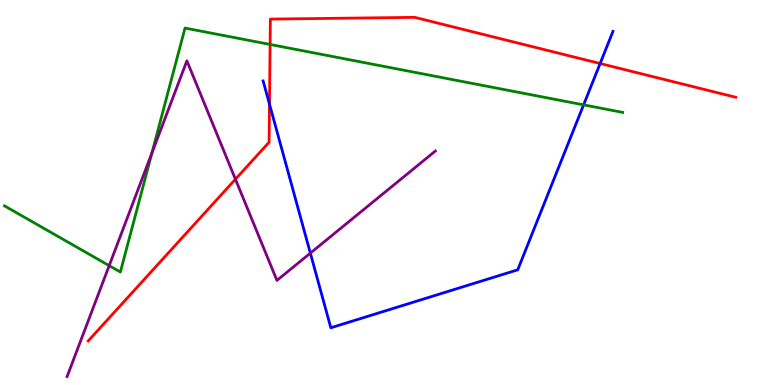[{'lines': ['blue', 'red'], 'intersections': [{'x': 3.48, 'y': 7.3}, {'x': 7.74, 'y': 8.35}]}, {'lines': ['green', 'red'], 'intersections': [{'x': 3.49, 'y': 8.85}]}, {'lines': ['purple', 'red'], 'intersections': [{'x': 3.04, 'y': 5.35}]}, {'lines': ['blue', 'green'], 'intersections': [{'x': 7.53, 'y': 7.28}]}, {'lines': ['blue', 'purple'], 'intersections': [{'x': 4.0, 'y': 3.43}]}, {'lines': ['green', 'purple'], 'intersections': [{'x': 1.41, 'y': 3.1}, {'x': 1.96, 'y': 6.02}]}]